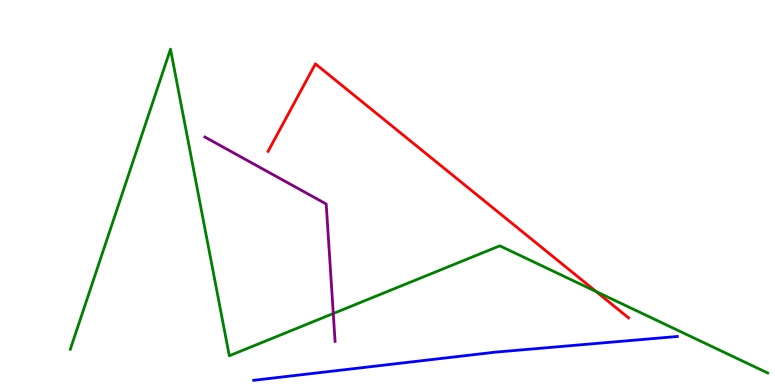[{'lines': ['blue', 'red'], 'intersections': []}, {'lines': ['green', 'red'], 'intersections': [{'x': 7.69, 'y': 2.43}]}, {'lines': ['purple', 'red'], 'intersections': []}, {'lines': ['blue', 'green'], 'intersections': []}, {'lines': ['blue', 'purple'], 'intersections': []}, {'lines': ['green', 'purple'], 'intersections': [{'x': 4.3, 'y': 1.86}]}]